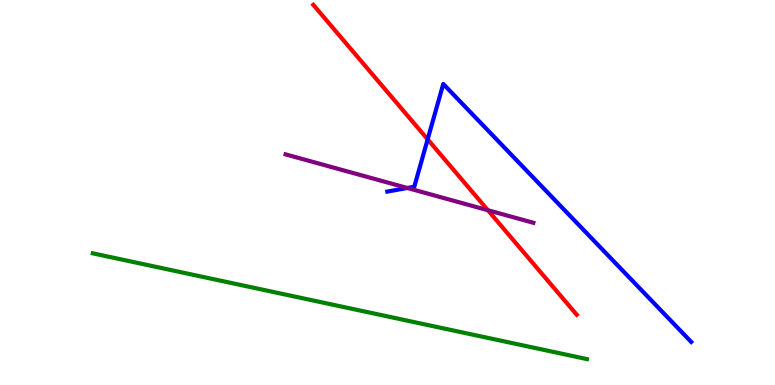[{'lines': ['blue', 'red'], 'intersections': [{'x': 5.52, 'y': 6.38}]}, {'lines': ['green', 'red'], 'intersections': []}, {'lines': ['purple', 'red'], 'intersections': [{'x': 6.3, 'y': 4.54}]}, {'lines': ['blue', 'green'], 'intersections': []}, {'lines': ['blue', 'purple'], 'intersections': [{'x': 5.26, 'y': 5.12}]}, {'lines': ['green', 'purple'], 'intersections': []}]